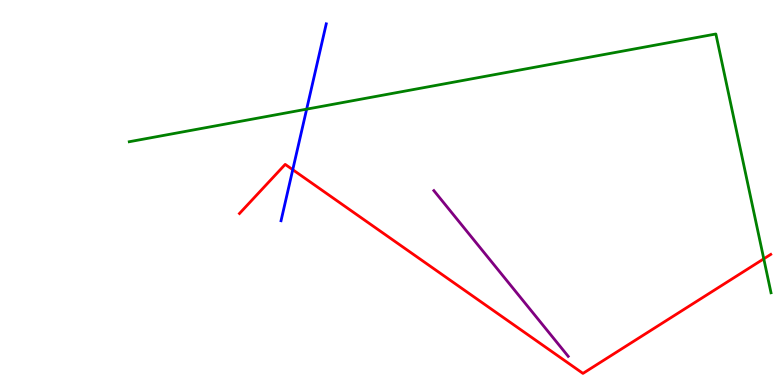[{'lines': ['blue', 'red'], 'intersections': [{'x': 3.78, 'y': 5.59}]}, {'lines': ['green', 'red'], 'intersections': [{'x': 9.86, 'y': 3.28}]}, {'lines': ['purple', 'red'], 'intersections': []}, {'lines': ['blue', 'green'], 'intersections': [{'x': 3.96, 'y': 7.16}]}, {'lines': ['blue', 'purple'], 'intersections': []}, {'lines': ['green', 'purple'], 'intersections': []}]